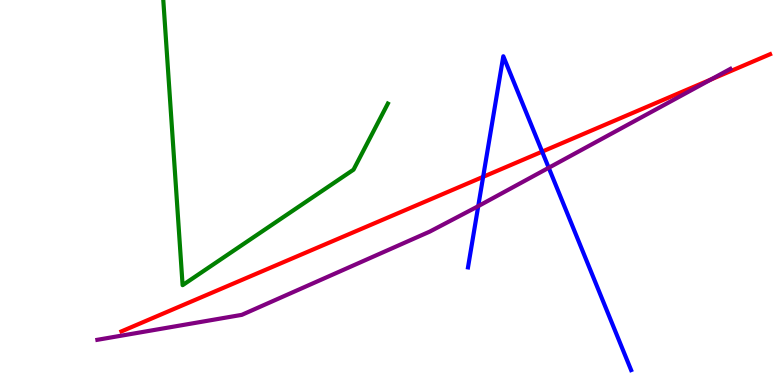[{'lines': ['blue', 'red'], 'intersections': [{'x': 6.23, 'y': 5.41}, {'x': 7.0, 'y': 6.06}]}, {'lines': ['green', 'red'], 'intersections': []}, {'lines': ['purple', 'red'], 'intersections': [{'x': 9.17, 'y': 7.93}]}, {'lines': ['blue', 'green'], 'intersections': []}, {'lines': ['blue', 'purple'], 'intersections': [{'x': 6.17, 'y': 4.65}, {'x': 7.08, 'y': 5.64}]}, {'lines': ['green', 'purple'], 'intersections': []}]